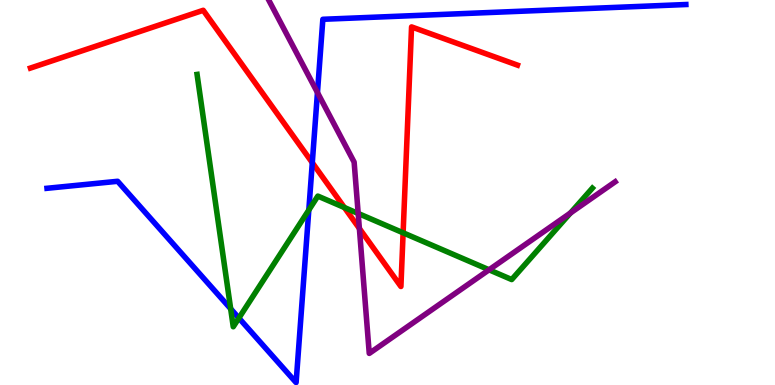[{'lines': ['blue', 'red'], 'intersections': [{'x': 4.03, 'y': 5.77}]}, {'lines': ['green', 'red'], 'intersections': [{'x': 4.44, 'y': 4.61}, {'x': 5.2, 'y': 3.95}]}, {'lines': ['purple', 'red'], 'intersections': [{'x': 4.64, 'y': 4.07}]}, {'lines': ['blue', 'green'], 'intersections': [{'x': 2.98, 'y': 1.98}, {'x': 3.08, 'y': 1.74}, {'x': 3.98, 'y': 4.54}]}, {'lines': ['blue', 'purple'], 'intersections': [{'x': 4.1, 'y': 7.6}]}, {'lines': ['green', 'purple'], 'intersections': [{'x': 4.62, 'y': 4.46}, {'x': 6.31, 'y': 2.99}, {'x': 7.36, 'y': 4.47}]}]